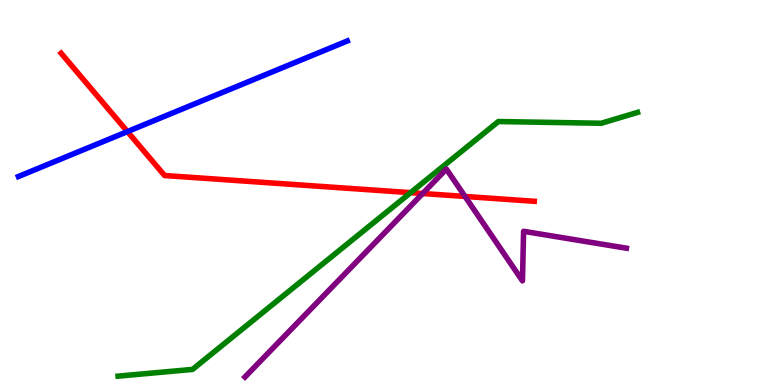[{'lines': ['blue', 'red'], 'intersections': [{'x': 1.64, 'y': 6.58}]}, {'lines': ['green', 'red'], 'intersections': [{'x': 5.3, 'y': 5.0}]}, {'lines': ['purple', 'red'], 'intersections': [{'x': 5.45, 'y': 4.97}, {'x': 6.0, 'y': 4.9}]}, {'lines': ['blue', 'green'], 'intersections': []}, {'lines': ['blue', 'purple'], 'intersections': []}, {'lines': ['green', 'purple'], 'intersections': []}]